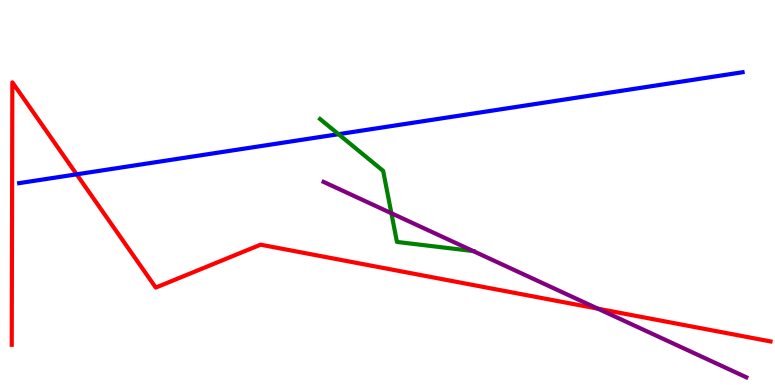[{'lines': ['blue', 'red'], 'intersections': [{'x': 0.989, 'y': 5.47}]}, {'lines': ['green', 'red'], 'intersections': []}, {'lines': ['purple', 'red'], 'intersections': [{'x': 7.71, 'y': 1.98}]}, {'lines': ['blue', 'green'], 'intersections': [{'x': 4.37, 'y': 6.51}]}, {'lines': ['blue', 'purple'], 'intersections': []}, {'lines': ['green', 'purple'], 'intersections': [{'x': 5.05, 'y': 4.46}, {'x': 6.11, 'y': 3.48}]}]